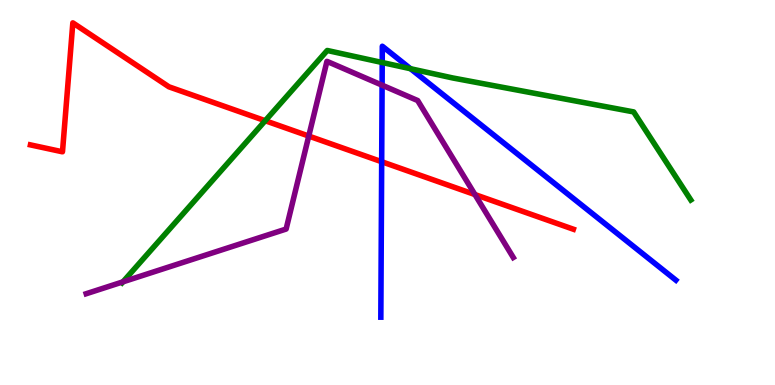[{'lines': ['blue', 'red'], 'intersections': [{'x': 4.92, 'y': 5.8}]}, {'lines': ['green', 'red'], 'intersections': [{'x': 3.42, 'y': 6.86}]}, {'lines': ['purple', 'red'], 'intersections': [{'x': 3.98, 'y': 6.47}, {'x': 6.13, 'y': 4.95}]}, {'lines': ['blue', 'green'], 'intersections': [{'x': 4.93, 'y': 8.38}, {'x': 5.3, 'y': 8.22}]}, {'lines': ['blue', 'purple'], 'intersections': [{'x': 4.93, 'y': 7.79}]}, {'lines': ['green', 'purple'], 'intersections': [{'x': 1.59, 'y': 2.68}]}]